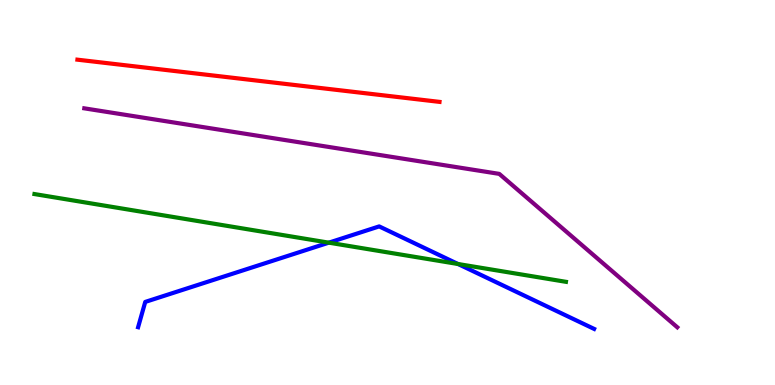[{'lines': ['blue', 'red'], 'intersections': []}, {'lines': ['green', 'red'], 'intersections': []}, {'lines': ['purple', 'red'], 'intersections': []}, {'lines': ['blue', 'green'], 'intersections': [{'x': 4.24, 'y': 3.7}, {'x': 5.91, 'y': 3.14}]}, {'lines': ['blue', 'purple'], 'intersections': []}, {'lines': ['green', 'purple'], 'intersections': []}]